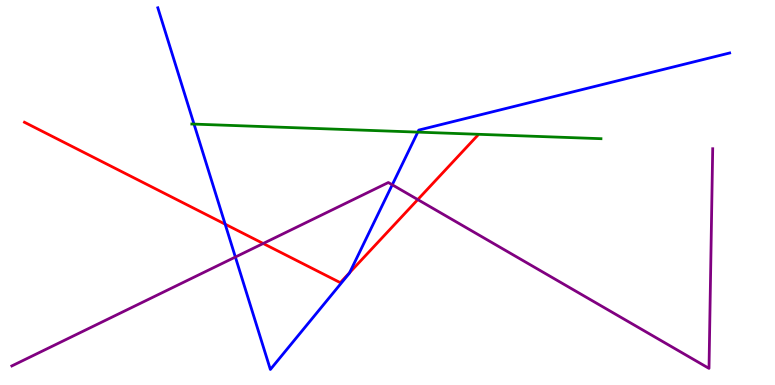[{'lines': ['blue', 'red'], 'intersections': [{'x': 2.91, 'y': 4.18}, {'x': 4.51, 'y': 2.92}]}, {'lines': ['green', 'red'], 'intersections': []}, {'lines': ['purple', 'red'], 'intersections': [{'x': 3.4, 'y': 3.68}, {'x': 5.39, 'y': 4.82}]}, {'lines': ['blue', 'green'], 'intersections': [{'x': 2.5, 'y': 6.78}, {'x': 5.39, 'y': 6.57}]}, {'lines': ['blue', 'purple'], 'intersections': [{'x': 3.04, 'y': 3.32}, {'x': 5.06, 'y': 5.2}]}, {'lines': ['green', 'purple'], 'intersections': []}]